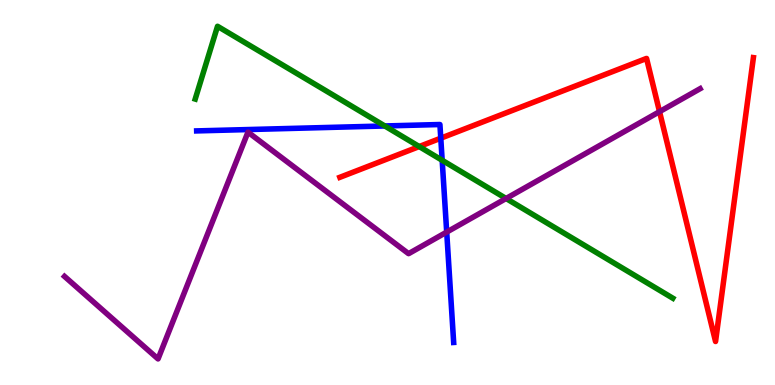[{'lines': ['blue', 'red'], 'intersections': [{'x': 5.69, 'y': 6.41}]}, {'lines': ['green', 'red'], 'intersections': [{'x': 5.41, 'y': 6.19}]}, {'lines': ['purple', 'red'], 'intersections': [{'x': 8.51, 'y': 7.1}]}, {'lines': ['blue', 'green'], 'intersections': [{'x': 4.97, 'y': 6.73}, {'x': 5.71, 'y': 5.84}]}, {'lines': ['blue', 'purple'], 'intersections': [{'x': 5.76, 'y': 3.97}]}, {'lines': ['green', 'purple'], 'intersections': [{'x': 6.53, 'y': 4.84}]}]